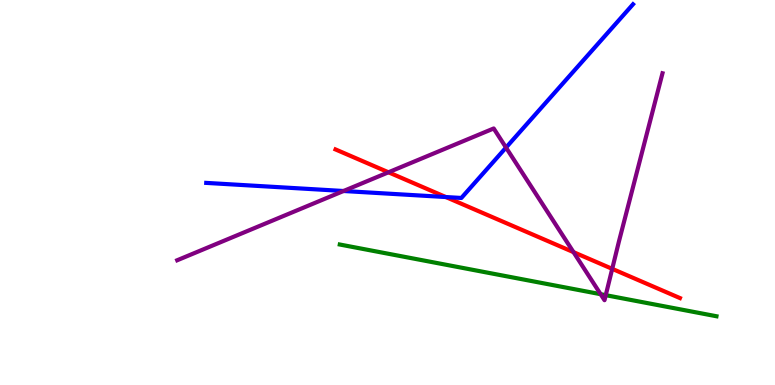[{'lines': ['blue', 'red'], 'intersections': [{'x': 5.75, 'y': 4.88}]}, {'lines': ['green', 'red'], 'intersections': []}, {'lines': ['purple', 'red'], 'intersections': [{'x': 5.01, 'y': 5.52}, {'x': 7.4, 'y': 3.45}, {'x': 7.9, 'y': 3.02}]}, {'lines': ['blue', 'green'], 'intersections': []}, {'lines': ['blue', 'purple'], 'intersections': [{'x': 4.43, 'y': 5.04}, {'x': 6.53, 'y': 6.17}]}, {'lines': ['green', 'purple'], 'intersections': [{'x': 7.75, 'y': 2.36}, {'x': 7.82, 'y': 2.33}]}]